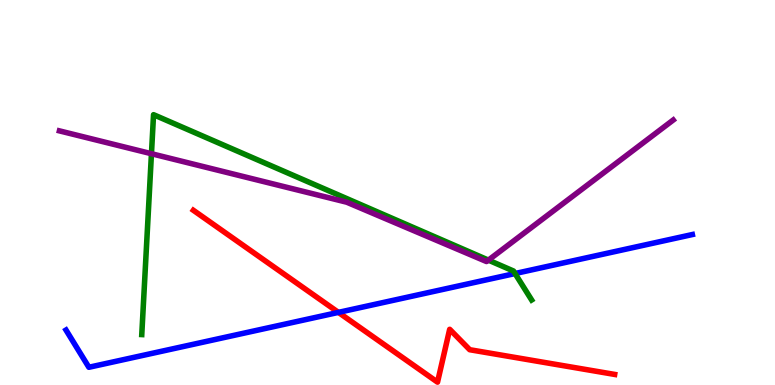[{'lines': ['blue', 'red'], 'intersections': [{'x': 4.37, 'y': 1.89}]}, {'lines': ['green', 'red'], 'intersections': []}, {'lines': ['purple', 'red'], 'intersections': []}, {'lines': ['blue', 'green'], 'intersections': [{'x': 6.65, 'y': 2.9}]}, {'lines': ['blue', 'purple'], 'intersections': []}, {'lines': ['green', 'purple'], 'intersections': [{'x': 1.95, 'y': 6.01}, {'x': 6.3, 'y': 3.24}]}]